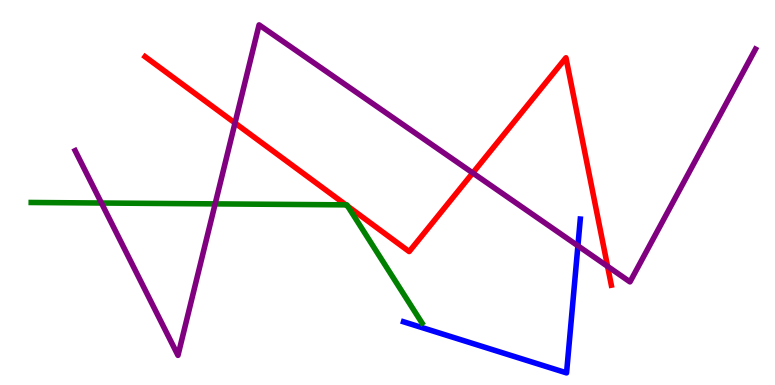[{'lines': ['blue', 'red'], 'intersections': []}, {'lines': ['green', 'red'], 'intersections': [{'x': 4.46, 'y': 4.68}, {'x': 4.49, 'y': 4.64}]}, {'lines': ['purple', 'red'], 'intersections': [{'x': 3.03, 'y': 6.8}, {'x': 6.1, 'y': 5.51}, {'x': 7.84, 'y': 3.08}]}, {'lines': ['blue', 'green'], 'intersections': []}, {'lines': ['blue', 'purple'], 'intersections': [{'x': 7.46, 'y': 3.62}]}, {'lines': ['green', 'purple'], 'intersections': [{'x': 1.31, 'y': 4.73}, {'x': 2.78, 'y': 4.7}]}]